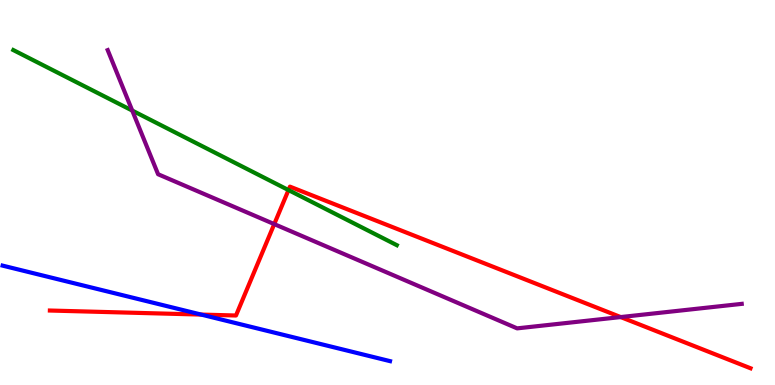[{'lines': ['blue', 'red'], 'intersections': [{'x': 2.6, 'y': 1.83}]}, {'lines': ['green', 'red'], 'intersections': [{'x': 3.72, 'y': 5.06}]}, {'lines': ['purple', 'red'], 'intersections': [{'x': 3.54, 'y': 4.18}, {'x': 8.01, 'y': 1.76}]}, {'lines': ['blue', 'green'], 'intersections': []}, {'lines': ['blue', 'purple'], 'intersections': []}, {'lines': ['green', 'purple'], 'intersections': [{'x': 1.71, 'y': 7.13}]}]